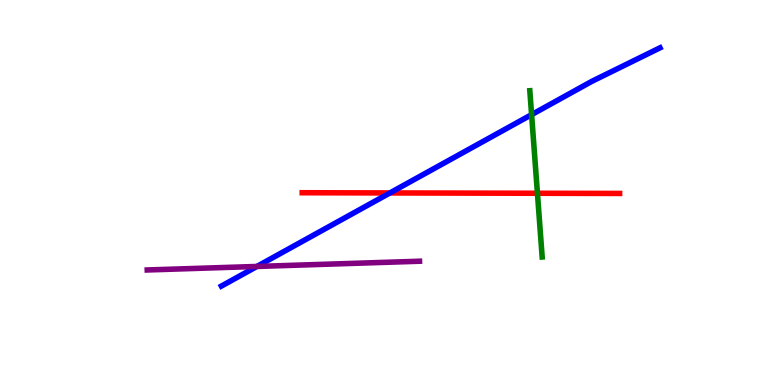[{'lines': ['blue', 'red'], 'intersections': [{'x': 5.03, 'y': 4.99}]}, {'lines': ['green', 'red'], 'intersections': [{'x': 6.93, 'y': 4.98}]}, {'lines': ['purple', 'red'], 'intersections': []}, {'lines': ['blue', 'green'], 'intersections': [{'x': 6.86, 'y': 7.02}]}, {'lines': ['blue', 'purple'], 'intersections': [{'x': 3.32, 'y': 3.08}]}, {'lines': ['green', 'purple'], 'intersections': []}]